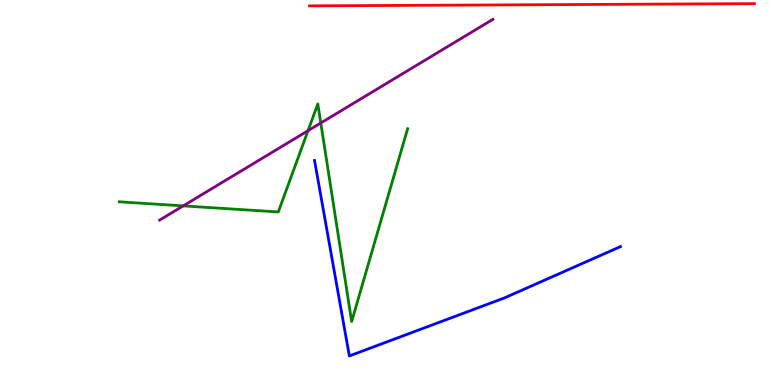[{'lines': ['blue', 'red'], 'intersections': []}, {'lines': ['green', 'red'], 'intersections': []}, {'lines': ['purple', 'red'], 'intersections': []}, {'lines': ['blue', 'green'], 'intersections': []}, {'lines': ['blue', 'purple'], 'intersections': []}, {'lines': ['green', 'purple'], 'intersections': [{'x': 2.36, 'y': 4.65}, {'x': 3.97, 'y': 6.61}, {'x': 4.14, 'y': 6.81}]}]